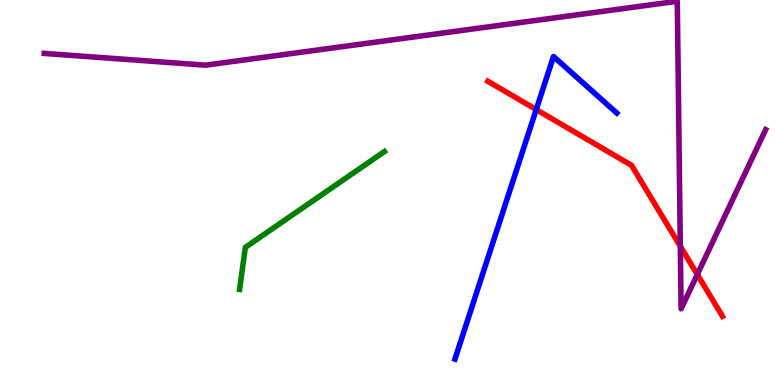[{'lines': ['blue', 'red'], 'intersections': [{'x': 6.92, 'y': 7.15}]}, {'lines': ['green', 'red'], 'intersections': []}, {'lines': ['purple', 'red'], 'intersections': [{'x': 8.78, 'y': 3.6}, {'x': 9.0, 'y': 2.87}]}, {'lines': ['blue', 'green'], 'intersections': []}, {'lines': ['blue', 'purple'], 'intersections': []}, {'lines': ['green', 'purple'], 'intersections': []}]